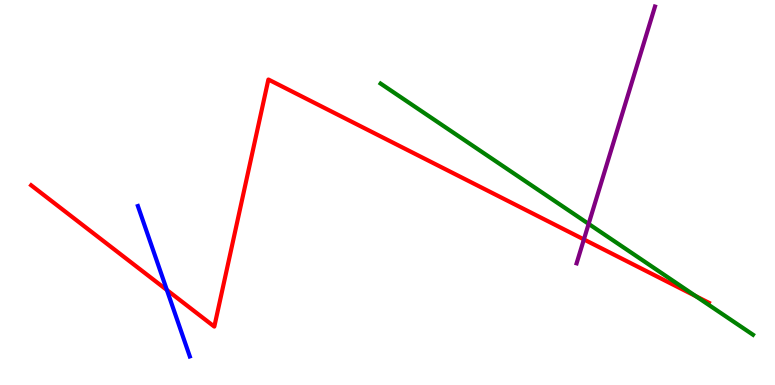[{'lines': ['blue', 'red'], 'intersections': [{'x': 2.15, 'y': 2.47}]}, {'lines': ['green', 'red'], 'intersections': [{'x': 8.98, 'y': 2.31}]}, {'lines': ['purple', 'red'], 'intersections': [{'x': 7.53, 'y': 3.78}]}, {'lines': ['blue', 'green'], 'intersections': []}, {'lines': ['blue', 'purple'], 'intersections': []}, {'lines': ['green', 'purple'], 'intersections': [{'x': 7.6, 'y': 4.18}]}]